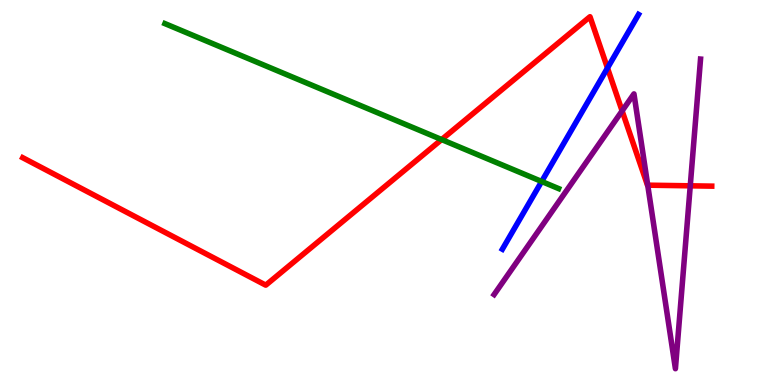[{'lines': ['blue', 'red'], 'intersections': [{'x': 7.84, 'y': 8.23}]}, {'lines': ['green', 'red'], 'intersections': [{'x': 5.7, 'y': 6.38}]}, {'lines': ['purple', 'red'], 'intersections': [{'x': 8.03, 'y': 7.12}, {'x': 8.36, 'y': 5.19}, {'x': 8.91, 'y': 5.17}]}, {'lines': ['blue', 'green'], 'intersections': [{'x': 6.99, 'y': 5.29}]}, {'lines': ['blue', 'purple'], 'intersections': []}, {'lines': ['green', 'purple'], 'intersections': []}]